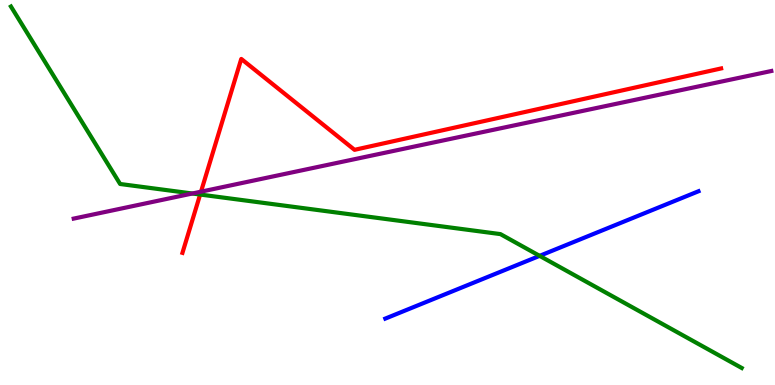[{'lines': ['blue', 'red'], 'intersections': []}, {'lines': ['green', 'red'], 'intersections': [{'x': 2.58, 'y': 4.95}]}, {'lines': ['purple', 'red'], 'intersections': [{'x': 2.59, 'y': 5.02}]}, {'lines': ['blue', 'green'], 'intersections': [{'x': 6.96, 'y': 3.35}]}, {'lines': ['blue', 'purple'], 'intersections': []}, {'lines': ['green', 'purple'], 'intersections': [{'x': 2.48, 'y': 4.97}]}]